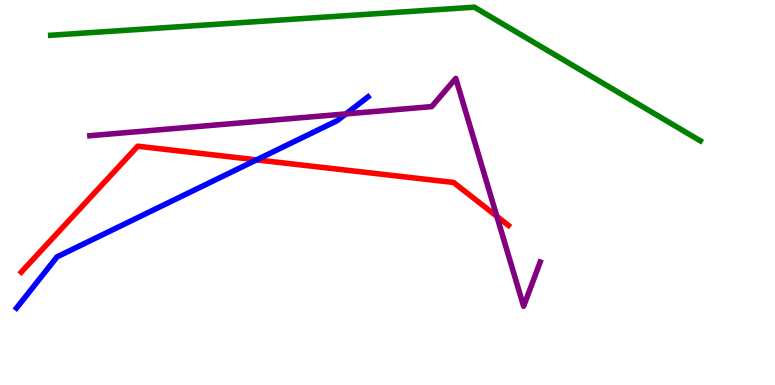[{'lines': ['blue', 'red'], 'intersections': [{'x': 3.31, 'y': 5.85}]}, {'lines': ['green', 'red'], 'intersections': []}, {'lines': ['purple', 'red'], 'intersections': [{'x': 6.41, 'y': 4.38}]}, {'lines': ['blue', 'green'], 'intersections': []}, {'lines': ['blue', 'purple'], 'intersections': [{'x': 4.46, 'y': 7.04}]}, {'lines': ['green', 'purple'], 'intersections': []}]